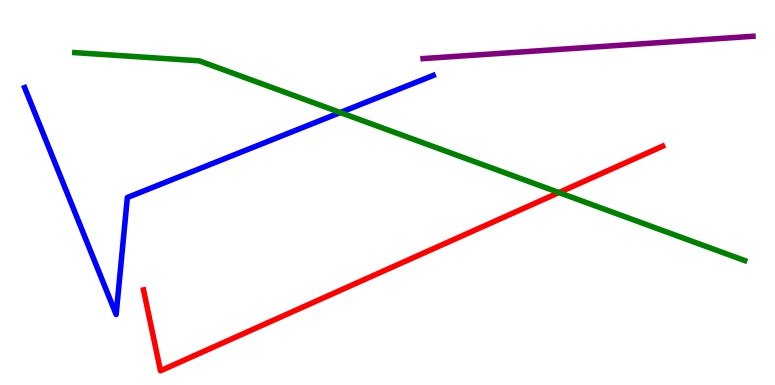[{'lines': ['blue', 'red'], 'intersections': []}, {'lines': ['green', 'red'], 'intersections': [{'x': 7.21, 'y': 5.0}]}, {'lines': ['purple', 'red'], 'intersections': []}, {'lines': ['blue', 'green'], 'intersections': [{'x': 4.39, 'y': 7.08}]}, {'lines': ['blue', 'purple'], 'intersections': []}, {'lines': ['green', 'purple'], 'intersections': []}]